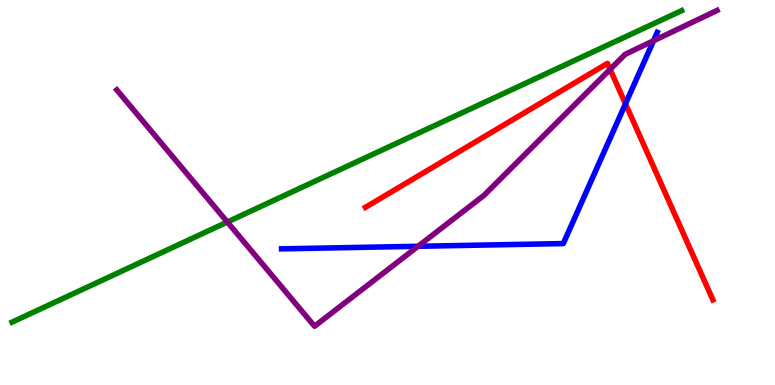[{'lines': ['blue', 'red'], 'intersections': [{'x': 8.07, 'y': 7.3}]}, {'lines': ['green', 'red'], 'intersections': []}, {'lines': ['purple', 'red'], 'intersections': [{'x': 7.87, 'y': 8.2}]}, {'lines': ['blue', 'green'], 'intersections': []}, {'lines': ['blue', 'purple'], 'intersections': [{'x': 5.39, 'y': 3.6}, {'x': 8.43, 'y': 8.94}]}, {'lines': ['green', 'purple'], 'intersections': [{'x': 2.93, 'y': 4.23}]}]